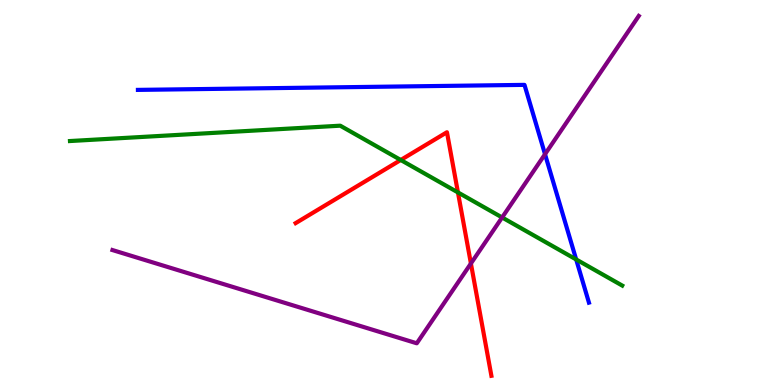[{'lines': ['blue', 'red'], 'intersections': []}, {'lines': ['green', 'red'], 'intersections': [{'x': 5.17, 'y': 5.84}, {'x': 5.91, 'y': 5.0}]}, {'lines': ['purple', 'red'], 'intersections': [{'x': 6.08, 'y': 3.16}]}, {'lines': ['blue', 'green'], 'intersections': [{'x': 7.43, 'y': 3.26}]}, {'lines': ['blue', 'purple'], 'intersections': [{'x': 7.03, 'y': 5.99}]}, {'lines': ['green', 'purple'], 'intersections': [{'x': 6.48, 'y': 4.35}]}]